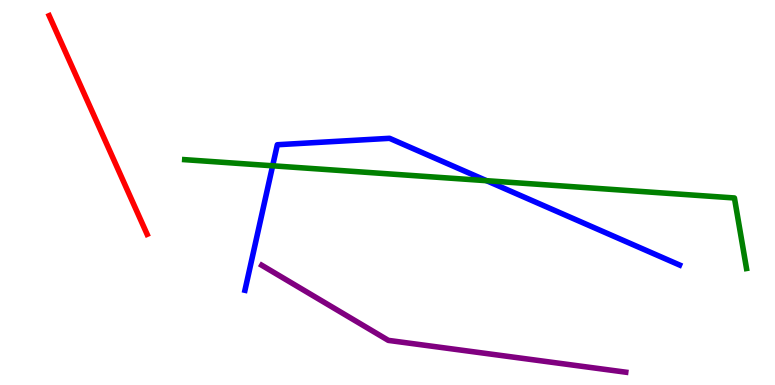[{'lines': ['blue', 'red'], 'intersections': []}, {'lines': ['green', 'red'], 'intersections': []}, {'lines': ['purple', 'red'], 'intersections': []}, {'lines': ['blue', 'green'], 'intersections': [{'x': 3.52, 'y': 5.69}, {'x': 6.28, 'y': 5.31}]}, {'lines': ['blue', 'purple'], 'intersections': []}, {'lines': ['green', 'purple'], 'intersections': []}]